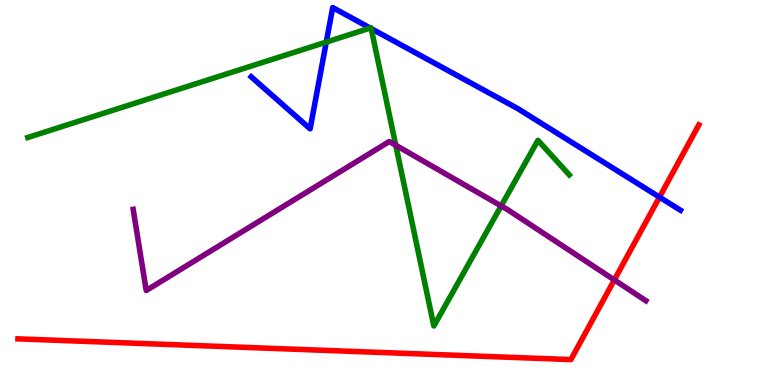[{'lines': ['blue', 'red'], 'intersections': [{'x': 8.51, 'y': 4.88}]}, {'lines': ['green', 'red'], 'intersections': []}, {'lines': ['purple', 'red'], 'intersections': [{'x': 7.93, 'y': 2.73}]}, {'lines': ['blue', 'green'], 'intersections': [{'x': 4.21, 'y': 8.91}, {'x': 4.78, 'y': 9.27}, {'x': 4.79, 'y': 9.26}]}, {'lines': ['blue', 'purple'], 'intersections': []}, {'lines': ['green', 'purple'], 'intersections': [{'x': 5.11, 'y': 6.23}, {'x': 6.47, 'y': 4.65}]}]